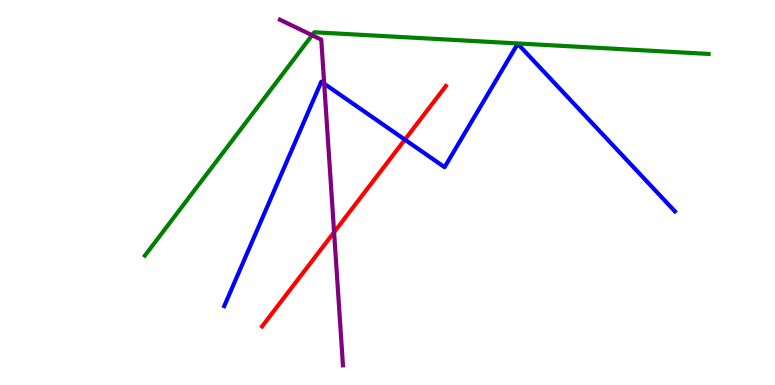[{'lines': ['blue', 'red'], 'intersections': [{'x': 5.22, 'y': 6.37}]}, {'lines': ['green', 'red'], 'intersections': []}, {'lines': ['purple', 'red'], 'intersections': [{'x': 4.31, 'y': 3.97}]}, {'lines': ['blue', 'green'], 'intersections': []}, {'lines': ['blue', 'purple'], 'intersections': [{'x': 4.18, 'y': 7.83}]}, {'lines': ['green', 'purple'], 'intersections': [{'x': 4.03, 'y': 9.09}]}]